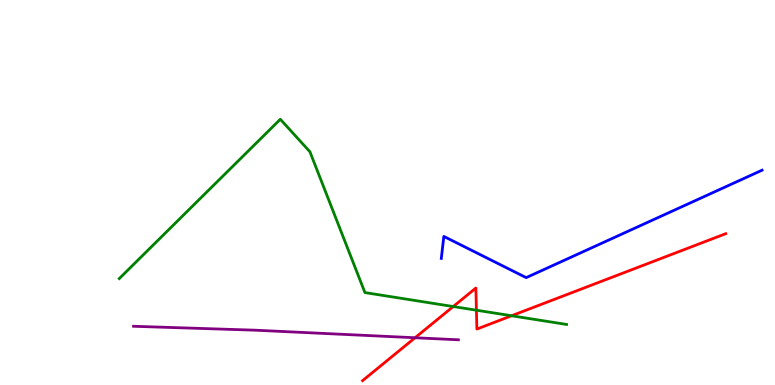[{'lines': ['blue', 'red'], 'intersections': []}, {'lines': ['green', 'red'], 'intersections': [{'x': 5.85, 'y': 2.04}, {'x': 6.15, 'y': 1.94}, {'x': 6.6, 'y': 1.8}]}, {'lines': ['purple', 'red'], 'intersections': [{'x': 5.36, 'y': 1.23}]}, {'lines': ['blue', 'green'], 'intersections': []}, {'lines': ['blue', 'purple'], 'intersections': []}, {'lines': ['green', 'purple'], 'intersections': []}]